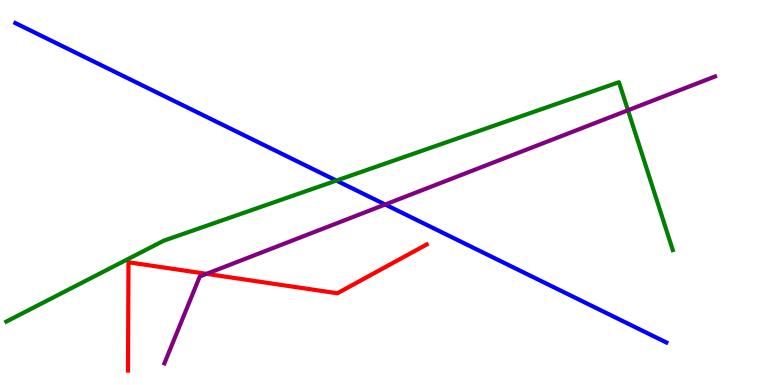[{'lines': ['blue', 'red'], 'intersections': []}, {'lines': ['green', 'red'], 'intersections': []}, {'lines': ['purple', 'red'], 'intersections': [{'x': 2.66, 'y': 2.89}]}, {'lines': ['blue', 'green'], 'intersections': [{'x': 4.34, 'y': 5.31}]}, {'lines': ['blue', 'purple'], 'intersections': [{'x': 4.97, 'y': 4.69}]}, {'lines': ['green', 'purple'], 'intersections': [{'x': 8.1, 'y': 7.14}]}]